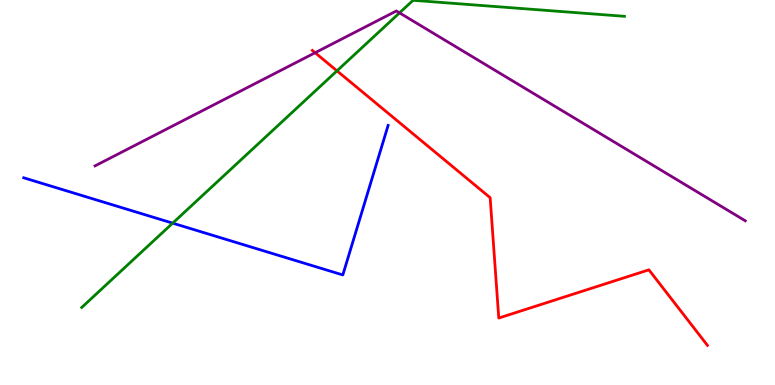[{'lines': ['blue', 'red'], 'intersections': []}, {'lines': ['green', 'red'], 'intersections': [{'x': 4.35, 'y': 8.16}]}, {'lines': ['purple', 'red'], 'intersections': [{'x': 4.07, 'y': 8.63}]}, {'lines': ['blue', 'green'], 'intersections': [{'x': 2.23, 'y': 4.2}]}, {'lines': ['blue', 'purple'], 'intersections': []}, {'lines': ['green', 'purple'], 'intersections': [{'x': 5.16, 'y': 9.67}]}]